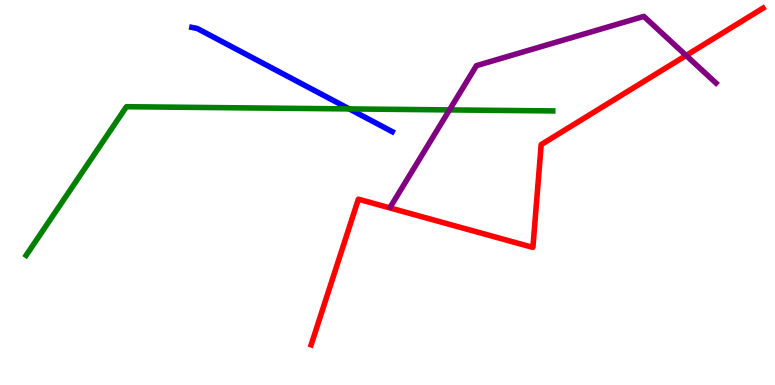[{'lines': ['blue', 'red'], 'intersections': []}, {'lines': ['green', 'red'], 'intersections': []}, {'lines': ['purple', 'red'], 'intersections': [{'x': 8.85, 'y': 8.56}]}, {'lines': ['blue', 'green'], 'intersections': [{'x': 4.51, 'y': 7.17}]}, {'lines': ['blue', 'purple'], 'intersections': []}, {'lines': ['green', 'purple'], 'intersections': [{'x': 5.8, 'y': 7.15}]}]